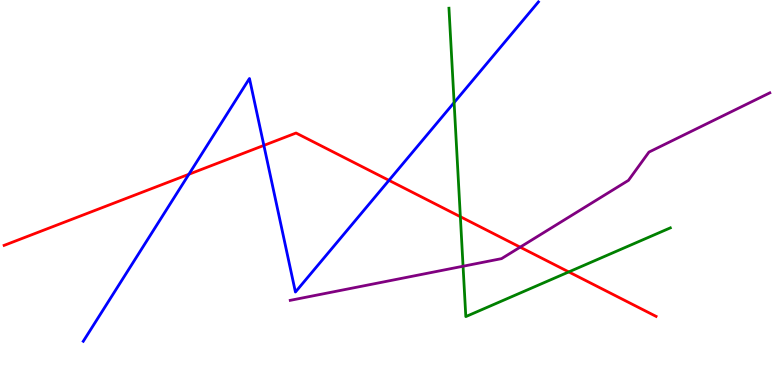[{'lines': ['blue', 'red'], 'intersections': [{'x': 2.44, 'y': 5.47}, {'x': 3.4, 'y': 6.22}, {'x': 5.02, 'y': 5.32}]}, {'lines': ['green', 'red'], 'intersections': [{'x': 5.94, 'y': 4.37}, {'x': 7.34, 'y': 2.94}]}, {'lines': ['purple', 'red'], 'intersections': [{'x': 6.71, 'y': 3.58}]}, {'lines': ['blue', 'green'], 'intersections': [{'x': 5.86, 'y': 7.34}]}, {'lines': ['blue', 'purple'], 'intersections': []}, {'lines': ['green', 'purple'], 'intersections': [{'x': 5.97, 'y': 3.08}]}]